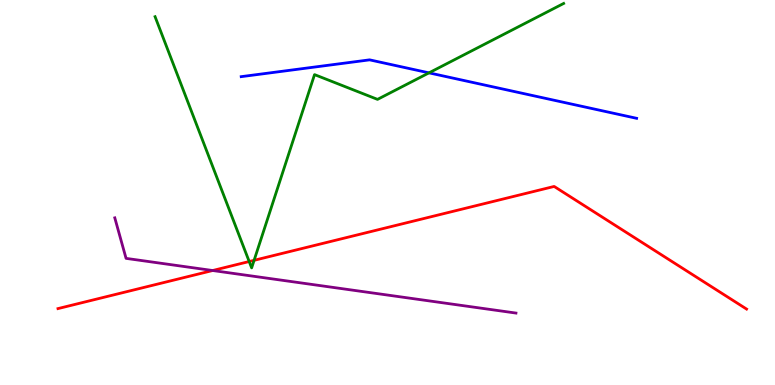[{'lines': ['blue', 'red'], 'intersections': []}, {'lines': ['green', 'red'], 'intersections': [{'x': 3.22, 'y': 3.21}, {'x': 3.28, 'y': 3.24}]}, {'lines': ['purple', 'red'], 'intersections': [{'x': 2.74, 'y': 2.97}]}, {'lines': ['blue', 'green'], 'intersections': [{'x': 5.54, 'y': 8.11}]}, {'lines': ['blue', 'purple'], 'intersections': []}, {'lines': ['green', 'purple'], 'intersections': []}]